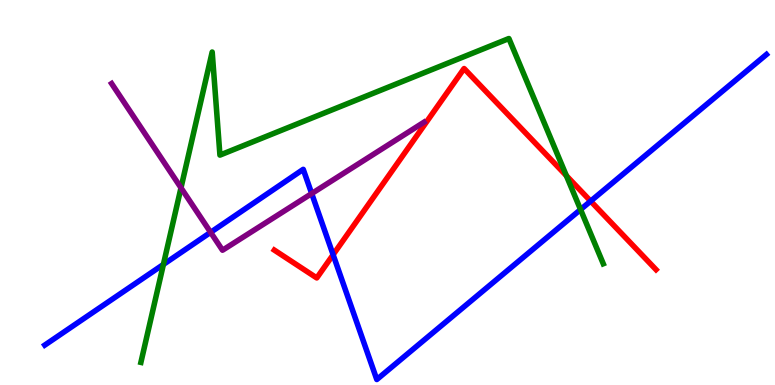[{'lines': ['blue', 'red'], 'intersections': [{'x': 4.3, 'y': 3.38}, {'x': 7.62, 'y': 4.78}]}, {'lines': ['green', 'red'], 'intersections': [{'x': 7.31, 'y': 5.44}]}, {'lines': ['purple', 'red'], 'intersections': []}, {'lines': ['blue', 'green'], 'intersections': [{'x': 2.11, 'y': 3.13}, {'x': 7.49, 'y': 4.56}]}, {'lines': ['blue', 'purple'], 'intersections': [{'x': 2.72, 'y': 3.97}, {'x': 4.02, 'y': 4.97}]}, {'lines': ['green', 'purple'], 'intersections': [{'x': 2.34, 'y': 5.12}]}]